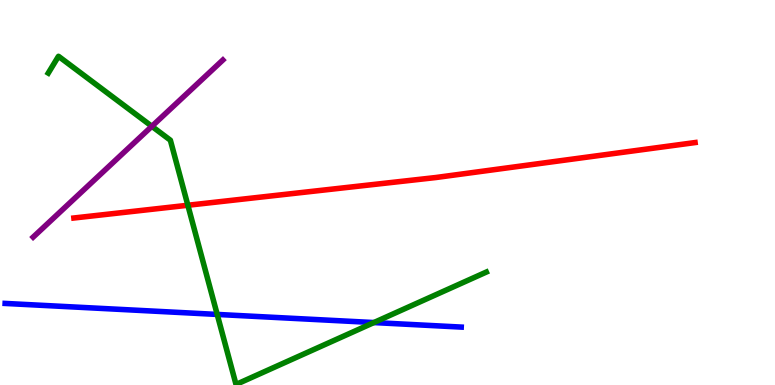[{'lines': ['blue', 'red'], 'intersections': []}, {'lines': ['green', 'red'], 'intersections': [{'x': 2.42, 'y': 4.67}]}, {'lines': ['purple', 'red'], 'intersections': []}, {'lines': ['blue', 'green'], 'intersections': [{'x': 2.8, 'y': 1.83}, {'x': 4.82, 'y': 1.62}]}, {'lines': ['blue', 'purple'], 'intersections': []}, {'lines': ['green', 'purple'], 'intersections': [{'x': 1.96, 'y': 6.72}]}]